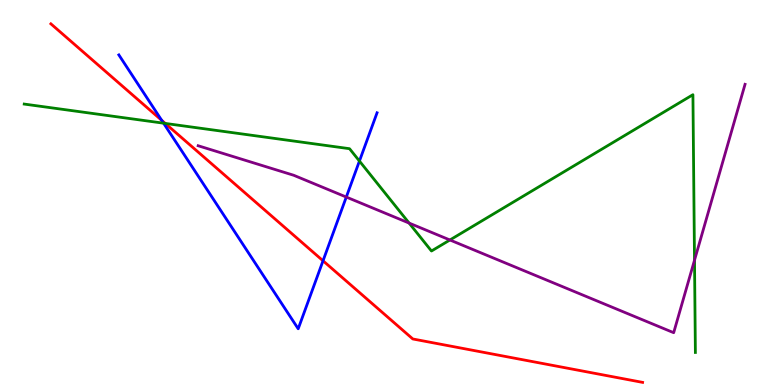[{'lines': ['blue', 'red'], 'intersections': [{'x': 2.09, 'y': 6.88}, {'x': 4.17, 'y': 3.23}]}, {'lines': ['green', 'red'], 'intersections': [{'x': 2.13, 'y': 6.79}]}, {'lines': ['purple', 'red'], 'intersections': []}, {'lines': ['blue', 'green'], 'intersections': [{'x': 2.11, 'y': 6.8}, {'x': 4.64, 'y': 5.82}]}, {'lines': ['blue', 'purple'], 'intersections': [{'x': 4.47, 'y': 4.88}]}, {'lines': ['green', 'purple'], 'intersections': [{'x': 5.28, 'y': 4.21}, {'x': 5.81, 'y': 3.77}, {'x': 8.96, 'y': 3.24}]}]